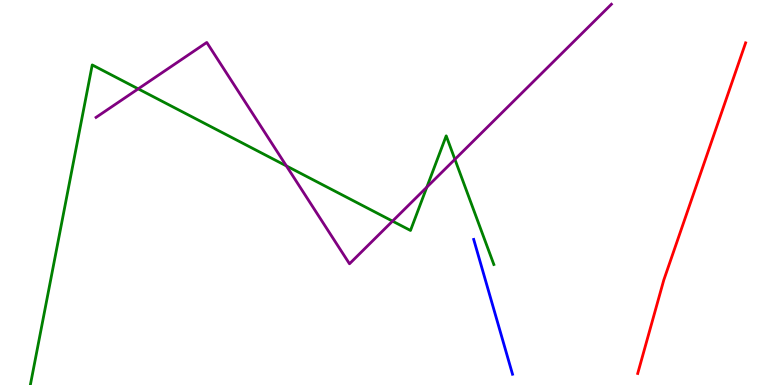[{'lines': ['blue', 'red'], 'intersections': []}, {'lines': ['green', 'red'], 'intersections': []}, {'lines': ['purple', 'red'], 'intersections': []}, {'lines': ['blue', 'green'], 'intersections': []}, {'lines': ['blue', 'purple'], 'intersections': []}, {'lines': ['green', 'purple'], 'intersections': [{'x': 1.78, 'y': 7.69}, {'x': 3.7, 'y': 5.69}, {'x': 5.07, 'y': 4.26}, {'x': 5.51, 'y': 5.14}, {'x': 5.87, 'y': 5.86}]}]